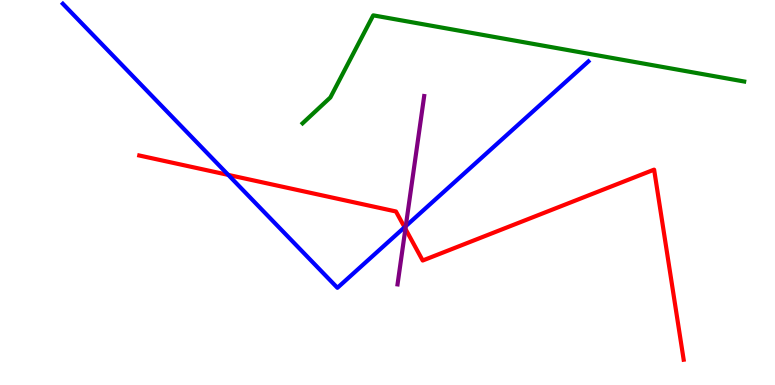[{'lines': ['blue', 'red'], 'intersections': [{'x': 2.95, 'y': 5.46}, {'x': 5.22, 'y': 4.1}]}, {'lines': ['green', 'red'], 'intersections': []}, {'lines': ['purple', 'red'], 'intersections': [{'x': 5.23, 'y': 4.06}]}, {'lines': ['blue', 'green'], 'intersections': []}, {'lines': ['blue', 'purple'], 'intersections': [{'x': 5.24, 'y': 4.13}]}, {'lines': ['green', 'purple'], 'intersections': []}]